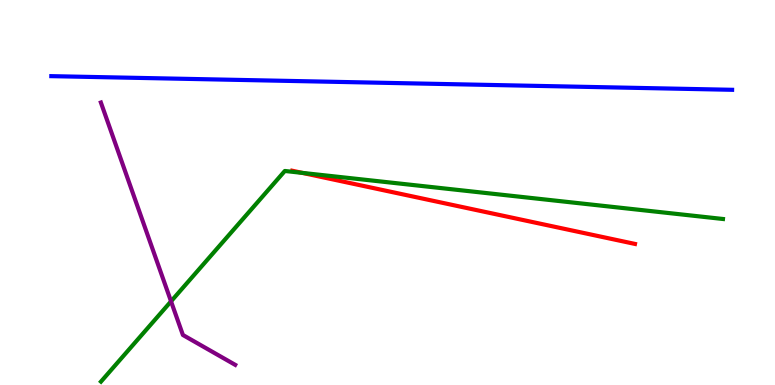[{'lines': ['blue', 'red'], 'intersections': []}, {'lines': ['green', 'red'], 'intersections': [{'x': 3.9, 'y': 5.51}]}, {'lines': ['purple', 'red'], 'intersections': []}, {'lines': ['blue', 'green'], 'intersections': []}, {'lines': ['blue', 'purple'], 'intersections': []}, {'lines': ['green', 'purple'], 'intersections': [{'x': 2.21, 'y': 2.17}]}]